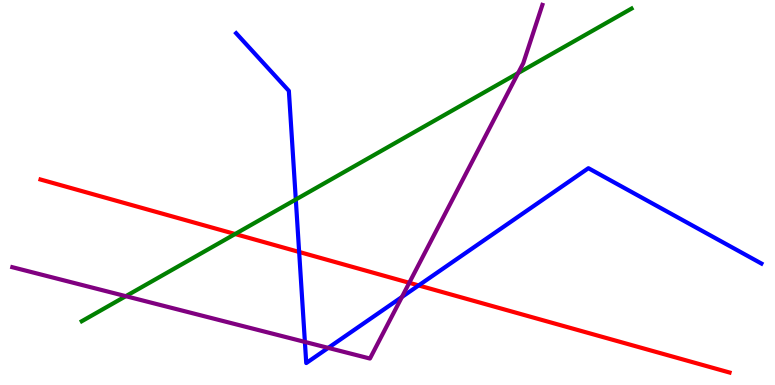[{'lines': ['blue', 'red'], 'intersections': [{'x': 3.86, 'y': 3.46}, {'x': 5.4, 'y': 2.59}]}, {'lines': ['green', 'red'], 'intersections': [{'x': 3.03, 'y': 3.92}]}, {'lines': ['purple', 'red'], 'intersections': [{'x': 5.28, 'y': 2.65}]}, {'lines': ['blue', 'green'], 'intersections': [{'x': 3.82, 'y': 4.82}]}, {'lines': ['blue', 'purple'], 'intersections': [{'x': 3.93, 'y': 1.12}, {'x': 4.23, 'y': 0.964}, {'x': 5.19, 'y': 2.29}]}, {'lines': ['green', 'purple'], 'intersections': [{'x': 1.62, 'y': 2.31}, {'x': 6.69, 'y': 8.1}]}]